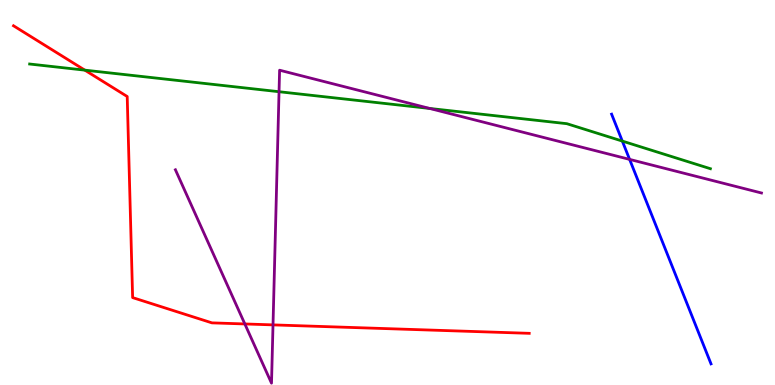[{'lines': ['blue', 'red'], 'intersections': []}, {'lines': ['green', 'red'], 'intersections': [{'x': 1.09, 'y': 8.18}]}, {'lines': ['purple', 'red'], 'intersections': [{'x': 3.16, 'y': 1.59}, {'x': 3.52, 'y': 1.56}]}, {'lines': ['blue', 'green'], 'intersections': [{'x': 8.03, 'y': 6.34}]}, {'lines': ['blue', 'purple'], 'intersections': [{'x': 8.12, 'y': 5.86}]}, {'lines': ['green', 'purple'], 'intersections': [{'x': 3.6, 'y': 7.62}, {'x': 5.54, 'y': 7.18}]}]